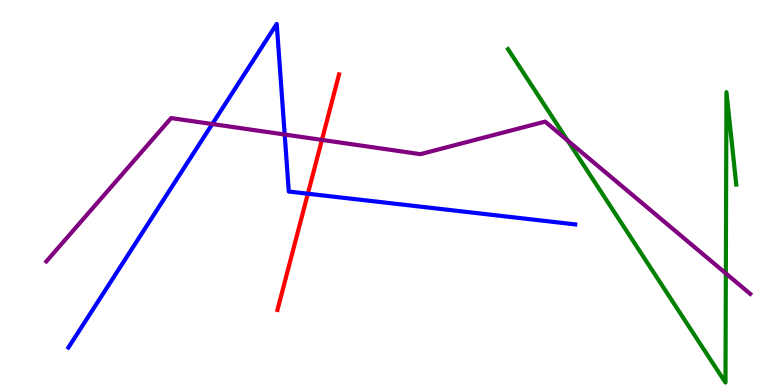[{'lines': ['blue', 'red'], 'intersections': [{'x': 3.97, 'y': 4.97}]}, {'lines': ['green', 'red'], 'intersections': []}, {'lines': ['purple', 'red'], 'intersections': [{'x': 4.15, 'y': 6.37}]}, {'lines': ['blue', 'green'], 'intersections': []}, {'lines': ['blue', 'purple'], 'intersections': [{'x': 2.74, 'y': 6.78}, {'x': 3.67, 'y': 6.51}]}, {'lines': ['green', 'purple'], 'intersections': [{'x': 7.32, 'y': 6.35}, {'x': 9.37, 'y': 2.9}]}]